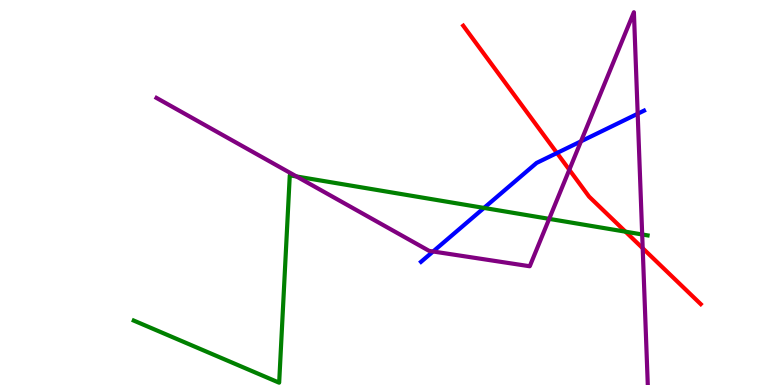[{'lines': ['blue', 'red'], 'intersections': [{'x': 7.19, 'y': 6.03}]}, {'lines': ['green', 'red'], 'intersections': [{'x': 8.07, 'y': 3.98}]}, {'lines': ['purple', 'red'], 'intersections': [{'x': 7.35, 'y': 5.59}, {'x': 8.29, 'y': 3.55}]}, {'lines': ['blue', 'green'], 'intersections': [{'x': 6.25, 'y': 4.6}]}, {'lines': ['blue', 'purple'], 'intersections': [{'x': 5.59, 'y': 3.47}, {'x': 7.5, 'y': 6.33}, {'x': 8.23, 'y': 7.05}]}, {'lines': ['green', 'purple'], 'intersections': [{'x': 3.83, 'y': 5.42}, {'x': 7.09, 'y': 4.32}, {'x': 8.29, 'y': 3.91}]}]